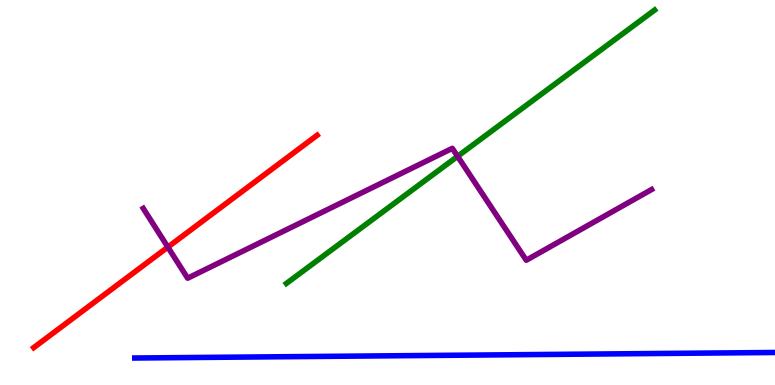[{'lines': ['blue', 'red'], 'intersections': []}, {'lines': ['green', 'red'], 'intersections': []}, {'lines': ['purple', 'red'], 'intersections': [{'x': 2.17, 'y': 3.58}]}, {'lines': ['blue', 'green'], 'intersections': []}, {'lines': ['blue', 'purple'], 'intersections': []}, {'lines': ['green', 'purple'], 'intersections': [{'x': 5.9, 'y': 5.94}]}]